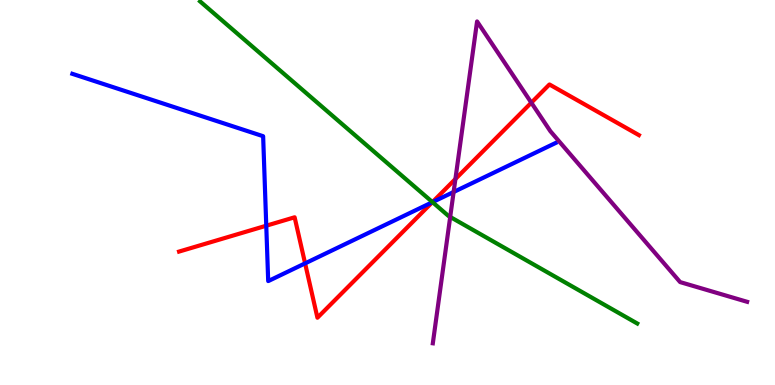[{'lines': ['blue', 'red'], 'intersections': [{'x': 3.44, 'y': 4.14}, {'x': 3.94, 'y': 3.16}, {'x': 5.58, 'y': 4.75}]}, {'lines': ['green', 'red'], 'intersections': [{'x': 5.58, 'y': 4.75}]}, {'lines': ['purple', 'red'], 'intersections': [{'x': 5.88, 'y': 5.35}, {'x': 6.86, 'y': 7.33}]}, {'lines': ['blue', 'green'], 'intersections': [{'x': 5.58, 'y': 4.75}]}, {'lines': ['blue', 'purple'], 'intersections': [{'x': 5.85, 'y': 5.01}]}, {'lines': ['green', 'purple'], 'intersections': [{'x': 5.81, 'y': 4.37}]}]